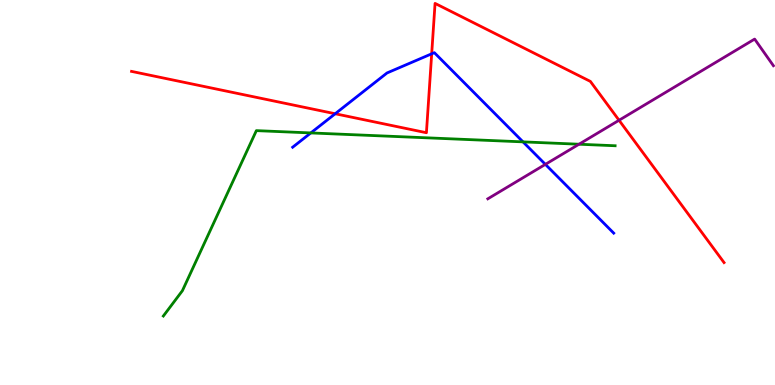[{'lines': ['blue', 'red'], 'intersections': [{'x': 4.33, 'y': 7.05}, {'x': 5.57, 'y': 8.6}]}, {'lines': ['green', 'red'], 'intersections': []}, {'lines': ['purple', 'red'], 'intersections': [{'x': 7.99, 'y': 6.88}]}, {'lines': ['blue', 'green'], 'intersections': [{'x': 4.01, 'y': 6.55}, {'x': 6.75, 'y': 6.32}]}, {'lines': ['blue', 'purple'], 'intersections': [{'x': 7.04, 'y': 5.73}]}, {'lines': ['green', 'purple'], 'intersections': [{'x': 7.47, 'y': 6.25}]}]